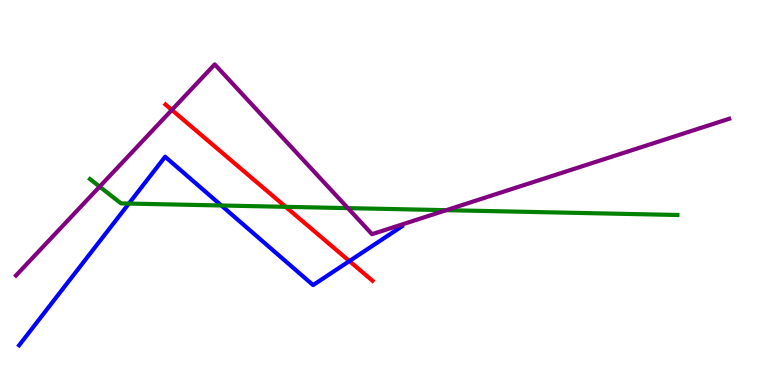[{'lines': ['blue', 'red'], 'intersections': [{'x': 4.51, 'y': 3.22}]}, {'lines': ['green', 'red'], 'intersections': [{'x': 3.69, 'y': 4.63}]}, {'lines': ['purple', 'red'], 'intersections': [{'x': 2.22, 'y': 7.14}]}, {'lines': ['blue', 'green'], 'intersections': [{'x': 1.66, 'y': 4.71}, {'x': 2.86, 'y': 4.66}]}, {'lines': ['blue', 'purple'], 'intersections': []}, {'lines': ['green', 'purple'], 'intersections': [{'x': 1.29, 'y': 5.15}, {'x': 4.49, 'y': 4.59}, {'x': 5.76, 'y': 4.54}]}]